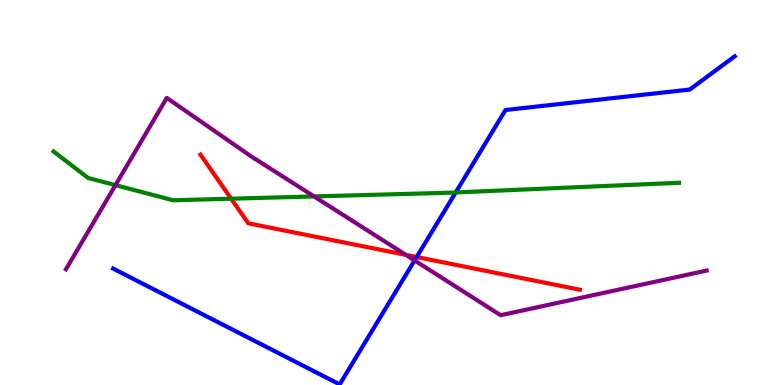[{'lines': ['blue', 'red'], 'intersections': [{'x': 5.38, 'y': 3.32}]}, {'lines': ['green', 'red'], 'intersections': [{'x': 2.98, 'y': 4.84}]}, {'lines': ['purple', 'red'], 'intersections': [{'x': 5.24, 'y': 3.38}]}, {'lines': ['blue', 'green'], 'intersections': [{'x': 5.88, 'y': 5.0}]}, {'lines': ['blue', 'purple'], 'intersections': [{'x': 5.35, 'y': 3.24}]}, {'lines': ['green', 'purple'], 'intersections': [{'x': 1.49, 'y': 5.19}, {'x': 4.05, 'y': 4.9}]}]